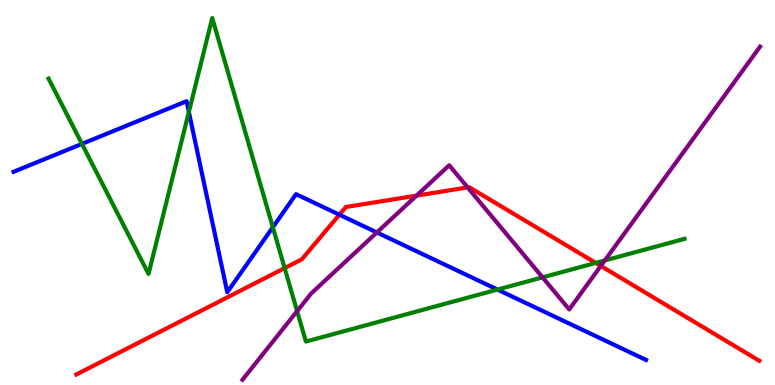[{'lines': ['blue', 'red'], 'intersections': [{'x': 4.38, 'y': 4.42}]}, {'lines': ['green', 'red'], 'intersections': [{'x': 3.67, 'y': 3.04}, {'x': 7.69, 'y': 3.17}]}, {'lines': ['purple', 'red'], 'intersections': [{'x': 5.37, 'y': 4.92}, {'x': 6.03, 'y': 5.13}, {'x': 7.75, 'y': 3.09}]}, {'lines': ['blue', 'green'], 'intersections': [{'x': 1.06, 'y': 6.26}, {'x': 2.44, 'y': 7.09}, {'x': 3.52, 'y': 4.1}, {'x': 6.42, 'y': 2.48}]}, {'lines': ['blue', 'purple'], 'intersections': [{'x': 4.86, 'y': 3.96}]}, {'lines': ['green', 'purple'], 'intersections': [{'x': 3.83, 'y': 1.92}, {'x': 7.0, 'y': 2.8}, {'x': 7.8, 'y': 3.23}]}]